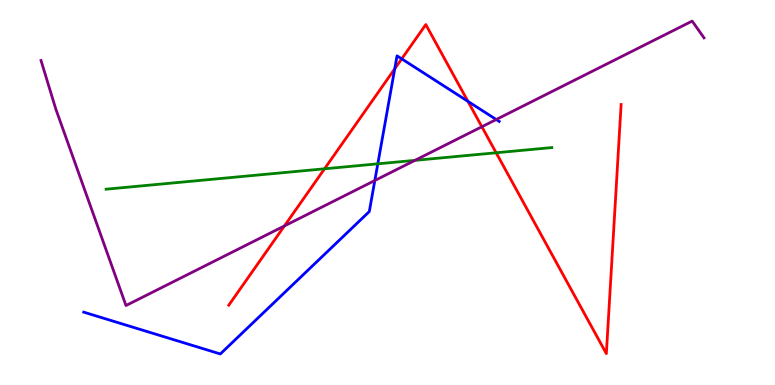[{'lines': ['blue', 'red'], 'intersections': [{'x': 5.09, 'y': 8.21}, {'x': 5.18, 'y': 8.47}, {'x': 6.04, 'y': 7.37}]}, {'lines': ['green', 'red'], 'intersections': [{'x': 4.19, 'y': 5.62}, {'x': 6.4, 'y': 6.03}]}, {'lines': ['purple', 'red'], 'intersections': [{'x': 3.67, 'y': 4.13}, {'x': 6.22, 'y': 6.71}]}, {'lines': ['blue', 'green'], 'intersections': [{'x': 4.87, 'y': 5.74}]}, {'lines': ['blue', 'purple'], 'intersections': [{'x': 4.84, 'y': 5.31}, {'x': 6.4, 'y': 6.9}]}, {'lines': ['green', 'purple'], 'intersections': [{'x': 5.35, 'y': 5.83}]}]